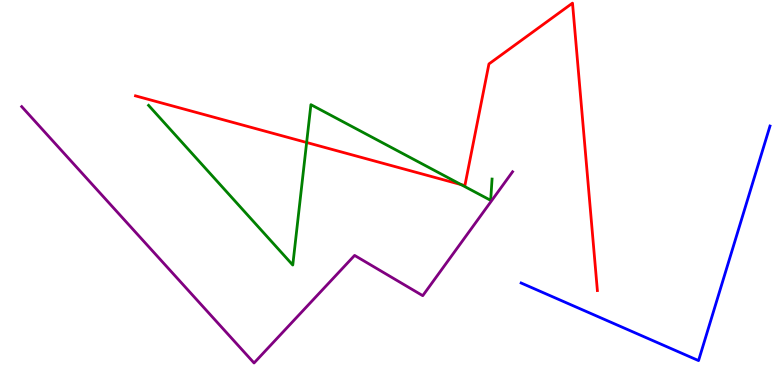[{'lines': ['blue', 'red'], 'intersections': []}, {'lines': ['green', 'red'], 'intersections': [{'x': 3.96, 'y': 6.3}, {'x': 5.95, 'y': 5.21}]}, {'lines': ['purple', 'red'], 'intersections': []}, {'lines': ['blue', 'green'], 'intersections': []}, {'lines': ['blue', 'purple'], 'intersections': []}, {'lines': ['green', 'purple'], 'intersections': []}]